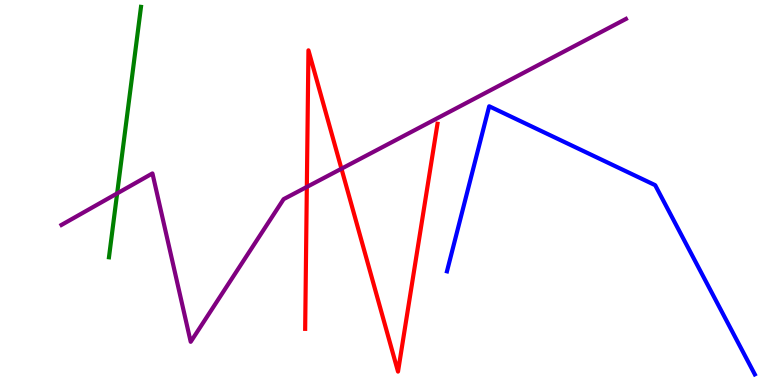[{'lines': ['blue', 'red'], 'intersections': []}, {'lines': ['green', 'red'], 'intersections': []}, {'lines': ['purple', 'red'], 'intersections': [{'x': 3.96, 'y': 5.14}, {'x': 4.41, 'y': 5.62}]}, {'lines': ['blue', 'green'], 'intersections': []}, {'lines': ['blue', 'purple'], 'intersections': []}, {'lines': ['green', 'purple'], 'intersections': [{'x': 1.51, 'y': 4.98}]}]